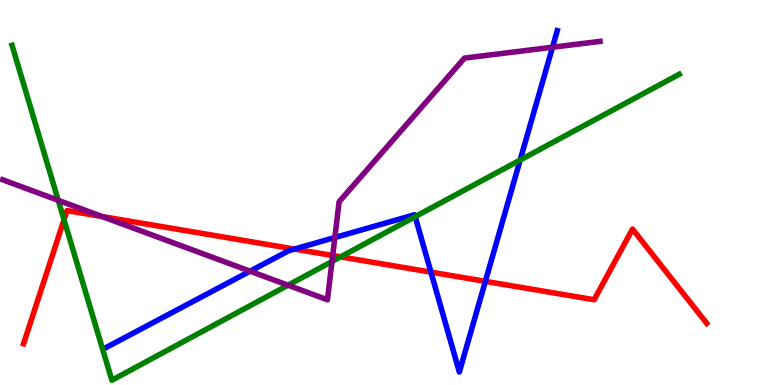[{'lines': ['blue', 'red'], 'intersections': [{'x': 3.8, 'y': 3.53}, {'x': 5.56, 'y': 2.93}, {'x': 6.26, 'y': 2.69}]}, {'lines': ['green', 'red'], 'intersections': [{'x': 0.826, 'y': 4.29}, {'x': 4.4, 'y': 3.33}]}, {'lines': ['purple', 'red'], 'intersections': [{'x': 1.32, 'y': 4.38}, {'x': 4.29, 'y': 3.36}]}, {'lines': ['blue', 'green'], 'intersections': [{'x': 5.36, 'y': 4.37}, {'x': 6.71, 'y': 5.84}]}, {'lines': ['blue', 'purple'], 'intersections': [{'x': 3.23, 'y': 2.96}, {'x': 4.32, 'y': 3.83}, {'x': 7.13, 'y': 8.77}]}, {'lines': ['green', 'purple'], 'intersections': [{'x': 0.752, 'y': 4.8}, {'x': 3.72, 'y': 2.59}, {'x': 4.28, 'y': 3.21}]}]